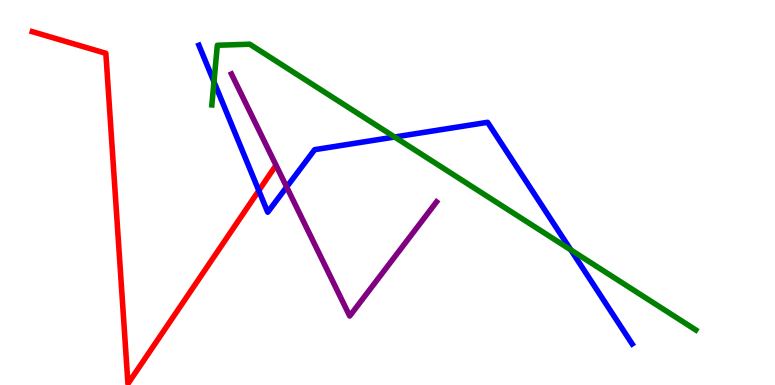[{'lines': ['blue', 'red'], 'intersections': [{'x': 3.34, 'y': 5.05}]}, {'lines': ['green', 'red'], 'intersections': []}, {'lines': ['purple', 'red'], 'intersections': []}, {'lines': ['blue', 'green'], 'intersections': [{'x': 2.76, 'y': 7.87}, {'x': 5.09, 'y': 6.44}, {'x': 7.37, 'y': 3.51}]}, {'lines': ['blue', 'purple'], 'intersections': [{'x': 3.7, 'y': 5.14}]}, {'lines': ['green', 'purple'], 'intersections': []}]